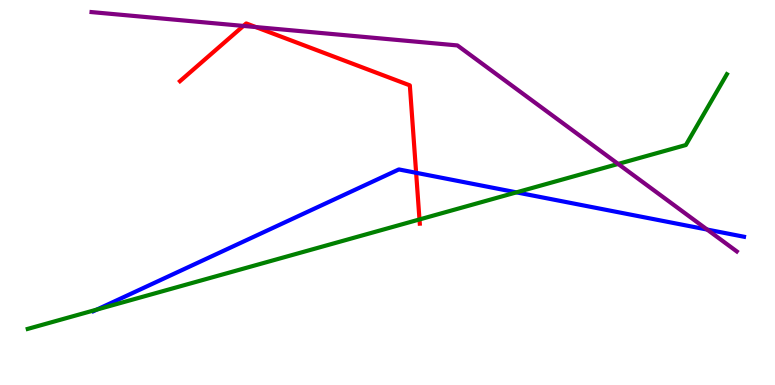[{'lines': ['blue', 'red'], 'intersections': [{'x': 5.37, 'y': 5.51}]}, {'lines': ['green', 'red'], 'intersections': [{'x': 5.41, 'y': 4.3}]}, {'lines': ['purple', 'red'], 'intersections': [{'x': 3.14, 'y': 9.33}, {'x': 3.3, 'y': 9.3}]}, {'lines': ['blue', 'green'], 'intersections': [{'x': 1.25, 'y': 1.96}, {'x': 6.66, 'y': 5.0}]}, {'lines': ['blue', 'purple'], 'intersections': [{'x': 9.12, 'y': 4.04}]}, {'lines': ['green', 'purple'], 'intersections': [{'x': 7.98, 'y': 5.74}]}]